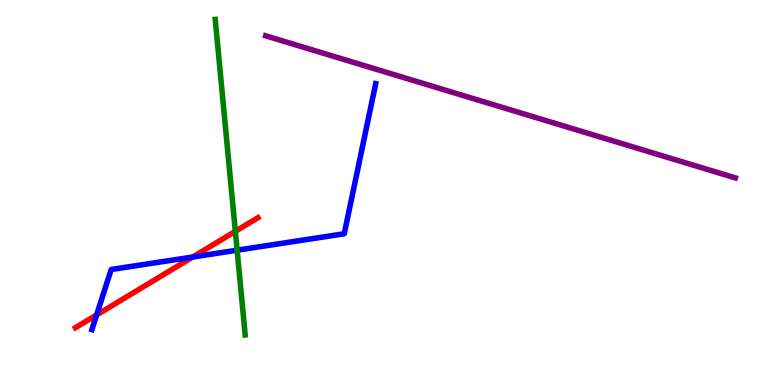[{'lines': ['blue', 'red'], 'intersections': [{'x': 1.25, 'y': 1.82}, {'x': 2.49, 'y': 3.32}]}, {'lines': ['green', 'red'], 'intersections': [{'x': 3.04, 'y': 3.99}]}, {'lines': ['purple', 'red'], 'intersections': []}, {'lines': ['blue', 'green'], 'intersections': [{'x': 3.06, 'y': 3.5}]}, {'lines': ['blue', 'purple'], 'intersections': []}, {'lines': ['green', 'purple'], 'intersections': []}]